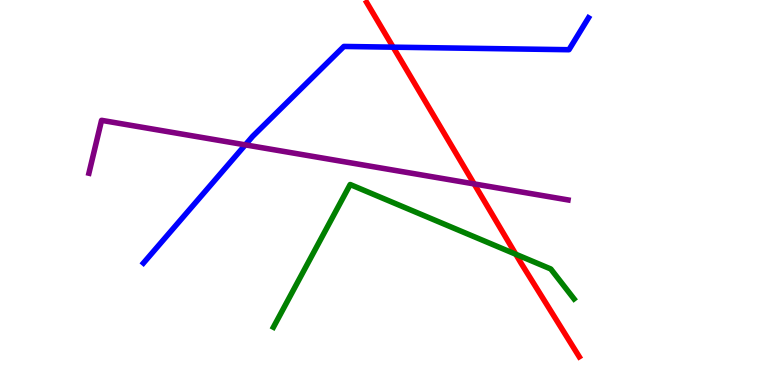[{'lines': ['blue', 'red'], 'intersections': [{'x': 5.07, 'y': 8.77}]}, {'lines': ['green', 'red'], 'intersections': [{'x': 6.66, 'y': 3.4}]}, {'lines': ['purple', 'red'], 'intersections': [{'x': 6.12, 'y': 5.22}]}, {'lines': ['blue', 'green'], 'intersections': []}, {'lines': ['blue', 'purple'], 'intersections': [{'x': 3.17, 'y': 6.24}]}, {'lines': ['green', 'purple'], 'intersections': []}]